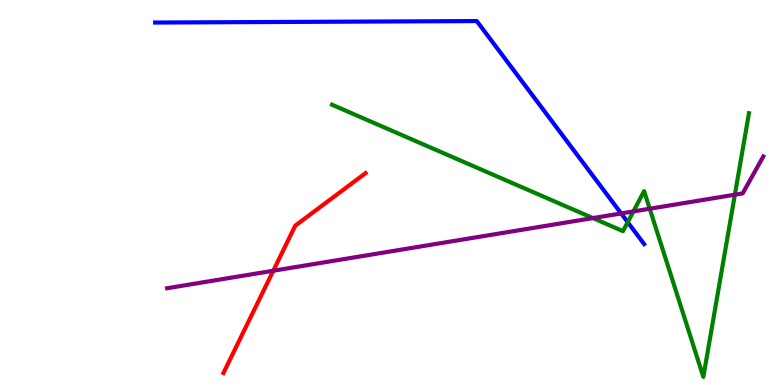[{'lines': ['blue', 'red'], 'intersections': []}, {'lines': ['green', 'red'], 'intersections': []}, {'lines': ['purple', 'red'], 'intersections': [{'x': 3.53, 'y': 2.97}]}, {'lines': ['blue', 'green'], 'intersections': [{'x': 8.1, 'y': 4.23}]}, {'lines': ['blue', 'purple'], 'intersections': [{'x': 8.01, 'y': 4.46}]}, {'lines': ['green', 'purple'], 'intersections': [{'x': 7.65, 'y': 4.34}, {'x': 8.17, 'y': 4.51}, {'x': 8.38, 'y': 4.58}, {'x': 9.48, 'y': 4.94}]}]